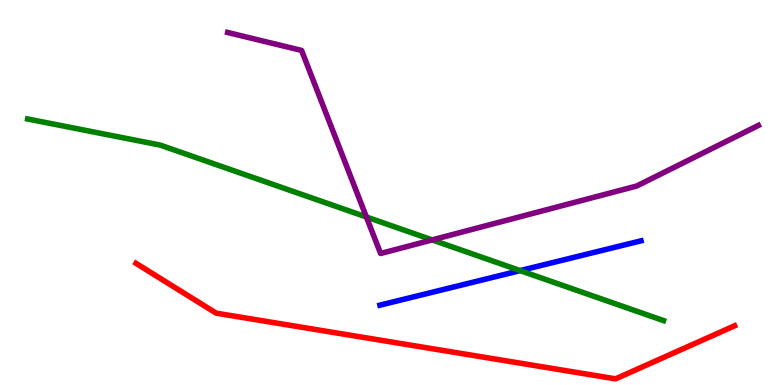[{'lines': ['blue', 'red'], 'intersections': []}, {'lines': ['green', 'red'], 'intersections': []}, {'lines': ['purple', 'red'], 'intersections': []}, {'lines': ['blue', 'green'], 'intersections': [{'x': 6.71, 'y': 2.97}]}, {'lines': ['blue', 'purple'], 'intersections': []}, {'lines': ['green', 'purple'], 'intersections': [{'x': 4.73, 'y': 4.36}, {'x': 5.58, 'y': 3.77}]}]